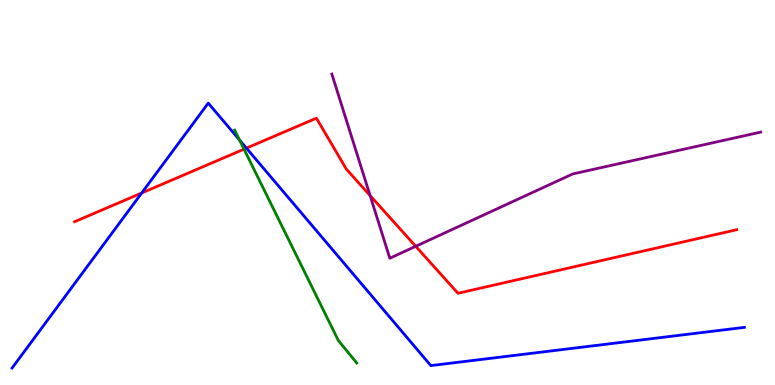[{'lines': ['blue', 'red'], 'intersections': [{'x': 1.83, 'y': 4.99}, {'x': 3.18, 'y': 6.15}]}, {'lines': ['green', 'red'], 'intersections': [{'x': 3.15, 'y': 6.13}]}, {'lines': ['purple', 'red'], 'intersections': [{'x': 4.78, 'y': 4.92}, {'x': 5.36, 'y': 3.6}]}, {'lines': ['blue', 'green'], 'intersections': [{'x': 3.09, 'y': 6.36}]}, {'lines': ['blue', 'purple'], 'intersections': []}, {'lines': ['green', 'purple'], 'intersections': []}]